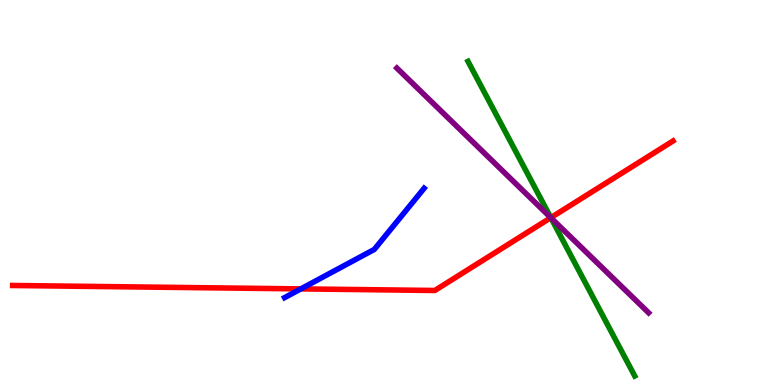[{'lines': ['blue', 'red'], 'intersections': [{'x': 3.88, 'y': 2.5}]}, {'lines': ['green', 'red'], 'intersections': [{'x': 7.11, 'y': 4.35}]}, {'lines': ['purple', 'red'], 'intersections': [{'x': 7.11, 'y': 4.35}]}, {'lines': ['blue', 'green'], 'intersections': []}, {'lines': ['blue', 'purple'], 'intersections': []}, {'lines': ['green', 'purple'], 'intersections': [{'x': 7.11, 'y': 4.34}]}]